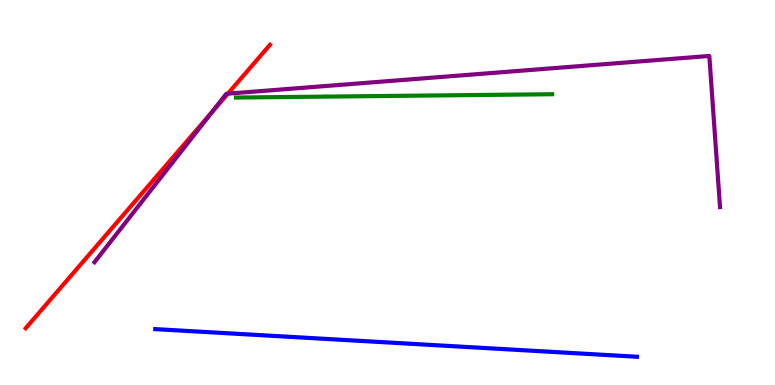[{'lines': ['blue', 'red'], 'intersections': []}, {'lines': ['green', 'red'], 'intersections': []}, {'lines': ['purple', 'red'], 'intersections': [{'x': 2.74, 'y': 7.09}, {'x': 2.94, 'y': 7.57}]}, {'lines': ['blue', 'green'], 'intersections': []}, {'lines': ['blue', 'purple'], 'intersections': []}, {'lines': ['green', 'purple'], 'intersections': []}]